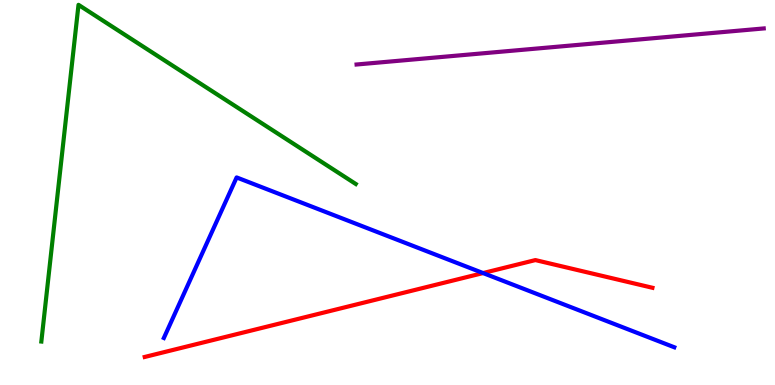[{'lines': ['blue', 'red'], 'intersections': [{'x': 6.23, 'y': 2.91}]}, {'lines': ['green', 'red'], 'intersections': []}, {'lines': ['purple', 'red'], 'intersections': []}, {'lines': ['blue', 'green'], 'intersections': []}, {'lines': ['blue', 'purple'], 'intersections': []}, {'lines': ['green', 'purple'], 'intersections': []}]